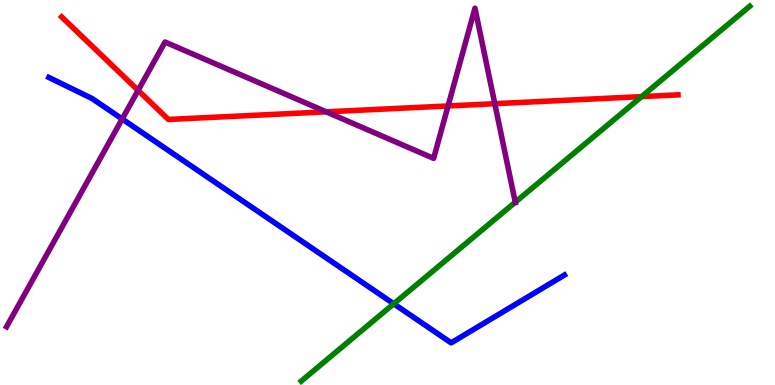[{'lines': ['blue', 'red'], 'intersections': []}, {'lines': ['green', 'red'], 'intersections': [{'x': 8.28, 'y': 7.49}]}, {'lines': ['purple', 'red'], 'intersections': [{'x': 1.78, 'y': 7.65}, {'x': 4.21, 'y': 7.1}, {'x': 5.78, 'y': 7.25}, {'x': 6.38, 'y': 7.31}]}, {'lines': ['blue', 'green'], 'intersections': [{'x': 5.08, 'y': 2.11}]}, {'lines': ['blue', 'purple'], 'intersections': [{'x': 1.58, 'y': 6.91}]}, {'lines': ['green', 'purple'], 'intersections': [{'x': 6.65, 'y': 4.75}]}]